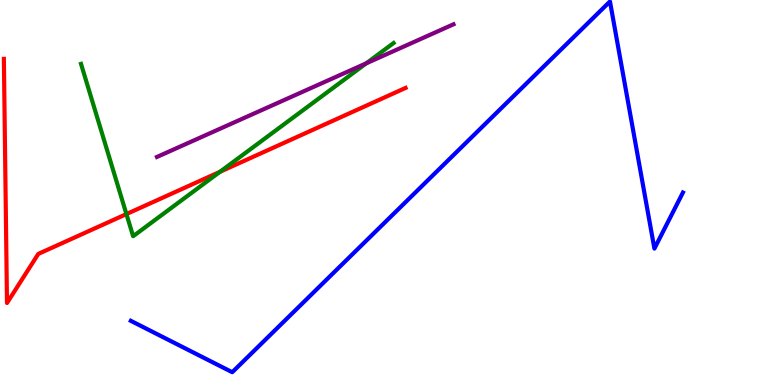[{'lines': ['blue', 'red'], 'intersections': []}, {'lines': ['green', 'red'], 'intersections': [{'x': 1.63, 'y': 4.44}, {'x': 2.84, 'y': 5.54}]}, {'lines': ['purple', 'red'], 'intersections': []}, {'lines': ['blue', 'green'], 'intersections': []}, {'lines': ['blue', 'purple'], 'intersections': []}, {'lines': ['green', 'purple'], 'intersections': [{'x': 4.73, 'y': 8.36}]}]